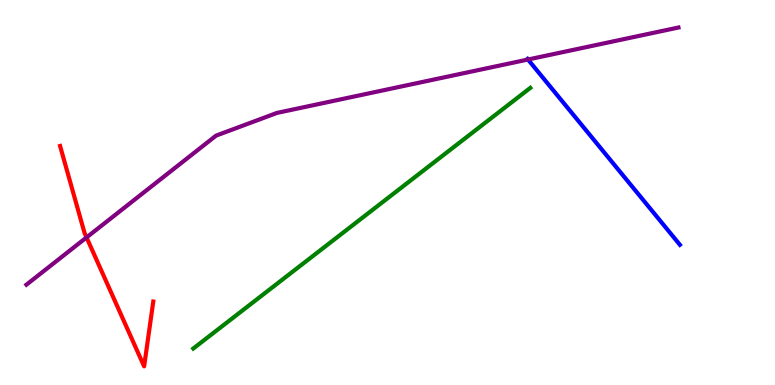[{'lines': ['blue', 'red'], 'intersections': []}, {'lines': ['green', 'red'], 'intersections': []}, {'lines': ['purple', 'red'], 'intersections': [{'x': 1.12, 'y': 3.83}]}, {'lines': ['blue', 'green'], 'intersections': []}, {'lines': ['blue', 'purple'], 'intersections': [{'x': 6.81, 'y': 8.45}]}, {'lines': ['green', 'purple'], 'intersections': []}]